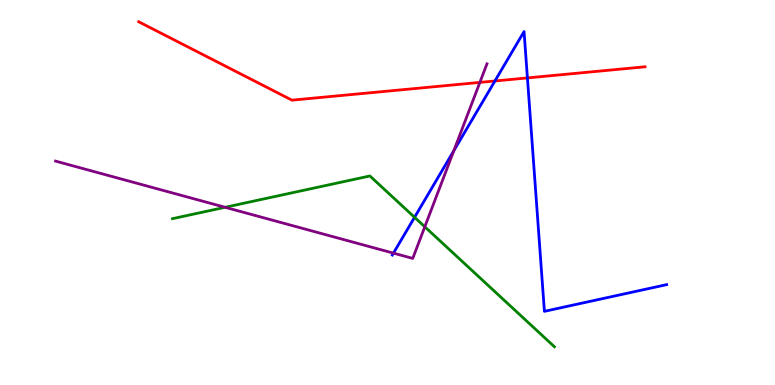[{'lines': ['blue', 'red'], 'intersections': [{'x': 6.39, 'y': 7.9}, {'x': 6.81, 'y': 7.98}]}, {'lines': ['green', 'red'], 'intersections': []}, {'lines': ['purple', 'red'], 'intersections': [{'x': 6.19, 'y': 7.86}]}, {'lines': ['blue', 'green'], 'intersections': [{'x': 5.35, 'y': 4.36}]}, {'lines': ['blue', 'purple'], 'intersections': [{'x': 5.08, 'y': 3.42}, {'x': 5.86, 'y': 6.09}]}, {'lines': ['green', 'purple'], 'intersections': [{'x': 2.9, 'y': 4.62}, {'x': 5.48, 'y': 4.11}]}]